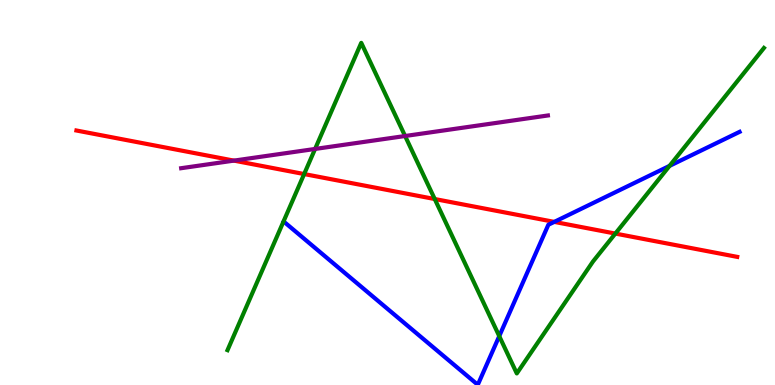[{'lines': ['blue', 'red'], 'intersections': [{'x': 7.15, 'y': 4.24}]}, {'lines': ['green', 'red'], 'intersections': [{'x': 3.92, 'y': 5.48}, {'x': 5.61, 'y': 4.83}, {'x': 7.94, 'y': 3.93}]}, {'lines': ['purple', 'red'], 'intersections': [{'x': 3.02, 'y': 5.83}]}, {'lines': ['blue', 'green'], 'intersections': [{'x': 6.44, 'y': 1.27}, {'x': 8.64, 'y': 5.69}]}, {'lines': ['blue', 'purple'], 'intersections': []}, {'lines': ['green', 'purple'], 'intersections': [{'x': 4.07, 'y': 6.13}, {'x': 5.23, 'y': 6.47}]}]